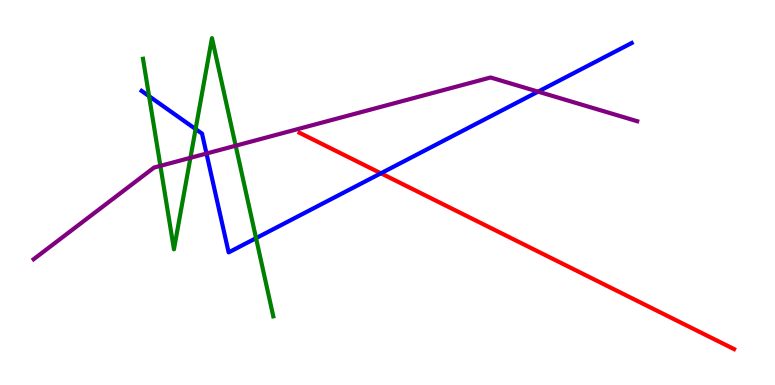[{'lines': ['blue', 'red'], 'intersections': [{'x': 4.91, 'y': 5.5}]}, {'lines': ['green', 'red'], 'intersections': []}, {'lines': ['purple', 'red'], 'intersections': []}, {'lines': ['blue', 'green'], 'intersections': [{'x': 1.92, 'y': 7.5}, {'x': 2.52, 'y': 6.65}, {'x': 3.3, 'y': 3.81}]}, {'lines': ['blue', 'purple'], 'intersections': [{'x': 2.66, 'y': 6.01}, {'x': 6.94, 'y': 7.62}]}, {'lines': ['green', 'purple'], 'intersections': [{'x': 2.07, 'y': 5.69}, {'x': 2.46, 'y': 5.9}, {'x': 3.04, 'y': 6.22}]}]